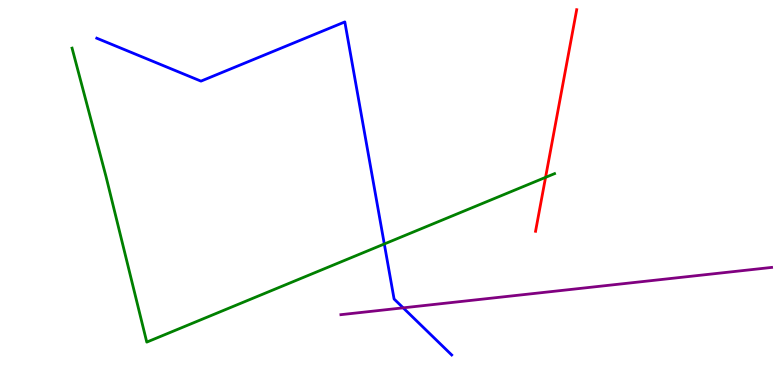[{'lines': ['blue', 'red'], 'intersections': []}, {'lines': ['green', 'red'], 'intersections': [{'x': 7.04, 'y': 5.39}]}, {'lines': ['purple', 'red'], 'intersections': []}, {'lines': ['blue', 'green'], 'intersections': [{'x': 4.96, 'y': 3.66}]}, {'lines': ['blue', 'purple'], 'intersections': [{'x': 5.2, 'y': 2.0}]}, {'lines': ['green', 'purple'], 'intersections': []}]